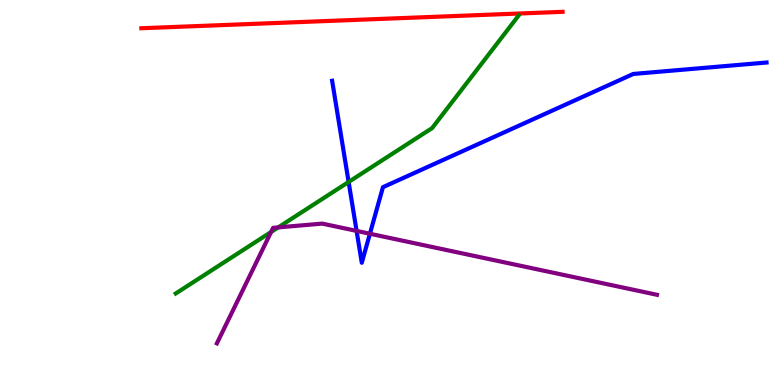[{'lines': ['blue', 'red'], 'intersections': []}, {'lines': ['green', 'red'], 'intersections': []}, {'lines': ['purple', 'red'], 'intersections': []}, {'lines': ['blue', 'green'], 'intersections': [{'x': 4.5, 'y': 5.27}]}, {'lines': ['blue', 'purple'], 'intersections': [{'x': 4.6, 'y': 4.0}, {'x': 4.77, 'y': 3.93}]}, {'lines': ['green', 'purple'], 'intersections': [{'x': 3.5, 'y': 3.97}, {'x': 3.59, 'y': 4.09}]}]